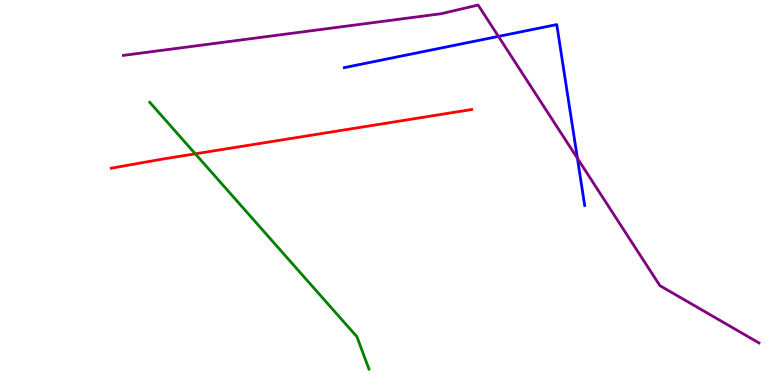[{'lines': ['blue', 'red'], 'intersections': []}, {'lines': ['green', 'red'], 'intersections': [{'x': 2.52, 'y': 6.0}]}, {'lines': ['purple', 'red'], 'intersections': []}, {'lines': ['blue', 'green'], 'intersections': []}, {'lines': ['blue', 'purple'], 'intersections': [{'x': 6.43, 'y': 9.05}, {'x': 7.45, 'y': 5.89}]}, {'lines': ['green', 'purple'], 'intersections': []}]